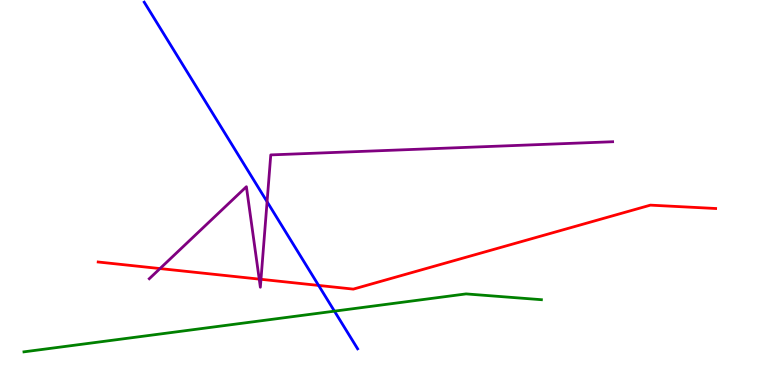[{'lines': ['blue', 'red'], 'intersections': [{'x': 4.11, 'y': 2.59}]}, {'lines': ['green', 'red'], 'intersections': []}, {'lines': ['purple', 'red'], 'intersections': [{'x': 2.06, 'y': 3.02}, {'x': 3.34, 'y': 2.75}, {'x': 3.37, 'y': 2.75}]}, {'lines': ['blue', 'green'], 'intersections': [{'x': 4.32, 'y': 1.92}]}, {'lines': ['blue', 'purple'], 'intersections': [{'x': 3.45, 'y': 4.76}]}, {'lines': ['green', 'purple'], 'intersections': []}]